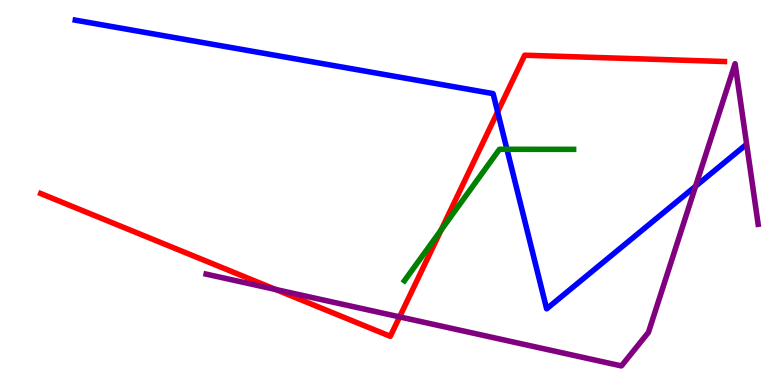[{'lines': ['blue', 'red'], 'intersections': [{'x': 6.42, 'y': 7.09}]}, {'lines': ['green', 'red'], 'intersections': [{'x': 5.69, 'y': 4.03}]}, {'lines': ['purple', 'red'], 'intersections': [{'x': 3.56, 'y': 2.48}, {'x': 5.16, 'y': 1.77}]}, {'lines': ['blue', 'green'], 'intersections': [{'x': 6.54, 'y': 6.12}]}, {'lines': ['blue', 'purple'], 'intersections': [{'x': 8.97, 'y': 5.16}]}, {'lines': ['green', 'purple'], 'intersections': []}]